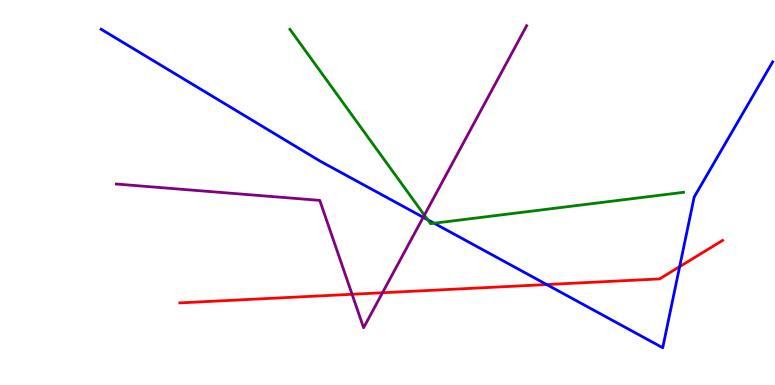[{'lines': ['blue', 'red'], 'intersections': [{'x': 7.05, 'y': 2.61}, {'x': 8.77, 'y': 3.07}]}, {'lines': ['green', 'red'], 'intersections': []}, {'lines': ['purple', 'red'], 'intersections': [{'x': 4.54, 'y': 2.36}, {'x': 4.94, 'y': 2.4}]}, {'lines': ['blue', 'green'], 'intersections': [{'x': 5.52, 'y': 4.29}, {'x': 5.6, 'y': 4.2}]}, {'lines': ['blue', 'purple'], 'intersections': [{'x': 5.46, 'y': 4.36}]}, {'lines': ['green', 'purple'], 'intersections': [{'x': 5.48, 'y': 4.41}]}]